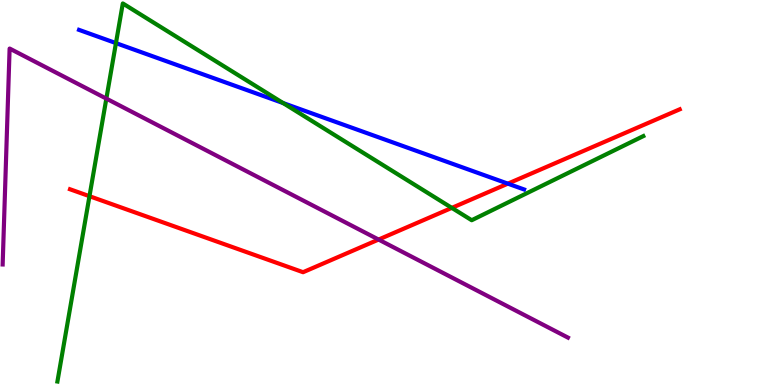[{'lines': ['blue', 'red'], 'intersections': [{'x': 6.55, 'y': 5.23}]}, {'lines': ['green', 'red'], 'intersections': [{'x': 1.15, 'y': 4.9}, {'x': 5.83, 'y': 4.6}]}, {'lines': ['purple', 'red'], 'intersections': [{'x': 4.88, 'y': 3.78}]}, {'lines': ['blue', 'green'], 'intersections': [{'x': 1.5, 'y': 8.88}, {'x': 3.65, 'y': 7.32}]}, {'lines': ['blue', 'purple'], 'intersections': []}, {'lines': ['green', 'purple'], 'intersections': [{'x': 1.37, 'y': 7.44}]}]